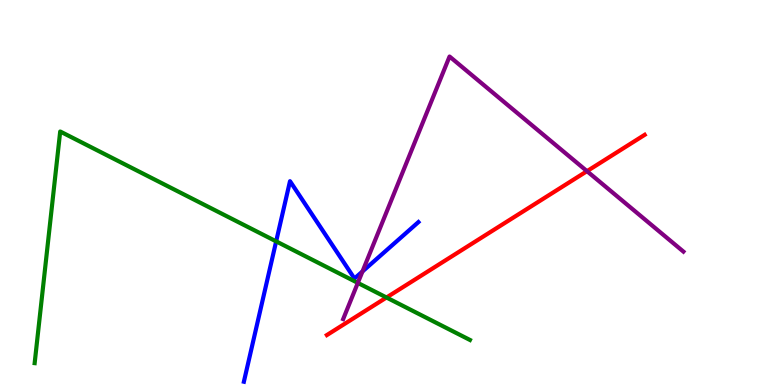[{'lines': ['blue', 'red'], 'intersections': []}, {'lines': ['green', 'red'], 'intersections': [{'x': 4.99, 'y': 2.27}]}, {'lines': ['purple', 'red'], 'intersections': [{'x': 7.57, 'y': 5.55}]}, {'lines': ['blue', 'green'], 'intersections': [{'x': 3.56, 'y': 3.73}]}, {'lines': ['blue', 'purple'], 'intersections': [{'x': 4.68, 'y': 2.95}]}, {'lines': ['green', 'purple'], 'intersections': [{'x': 4.62, 'y': 2.65}]}]